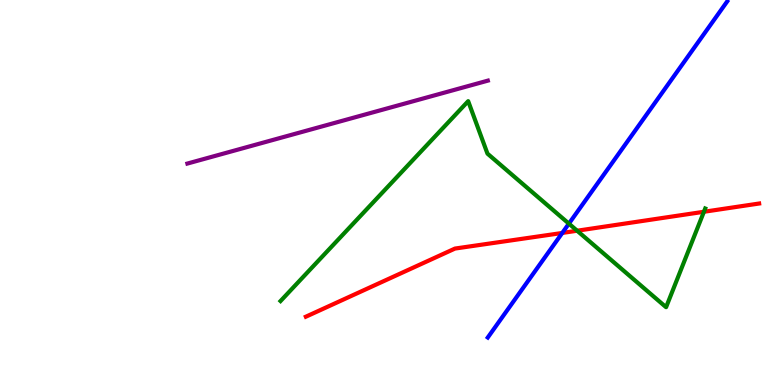[{'lines': ['blue', 'red'], 'intersections': [{'x': 7.26, 'y': 3.95}]}, {'lines': ['green', 'red'], 'intersections': [{'x': 7.45, 'y': 4.01}, {'x': 9.08, 'y': 4.5}]}, {'lines': ['purple', 'red'], 'intersections': []}, {'lines': ['blue', 'green'], 'intersections': [{'x': 7.34, 'y': 4.19}]}, {'lines': ['blue', 'purple'], 'intersections': []}, {'lines': ['green', 'purple'], 'intersections': []}]